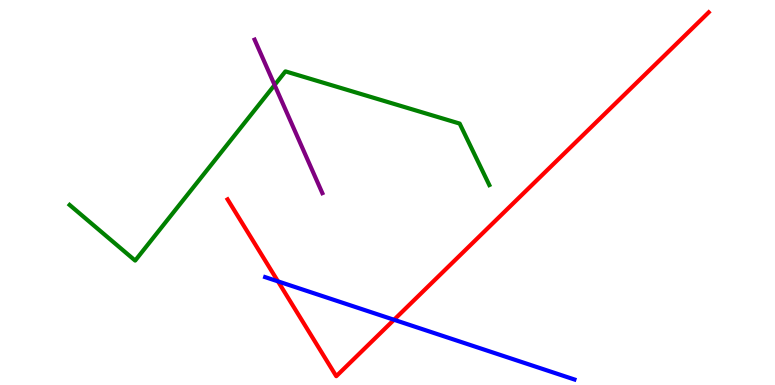[{'lines': ['blue', 'red'], 'intersections': [{'x': 3.59, 'y': 2.69}, {'x': 5.08, 'y': 1.69}]}, {'lines': ['green', 'red'], 'intersections': []}, {'lines': ['purple', 'red'], 'intersections': []}, {'lines': ['blue', 'green'], 'intersections': []}, {'lines': ['blue', 'purple'], 'intersections': []}, {'lines': ['green', 'purple'], 'intersections': [{'x': 3.54, 'y': 7.79}]}]